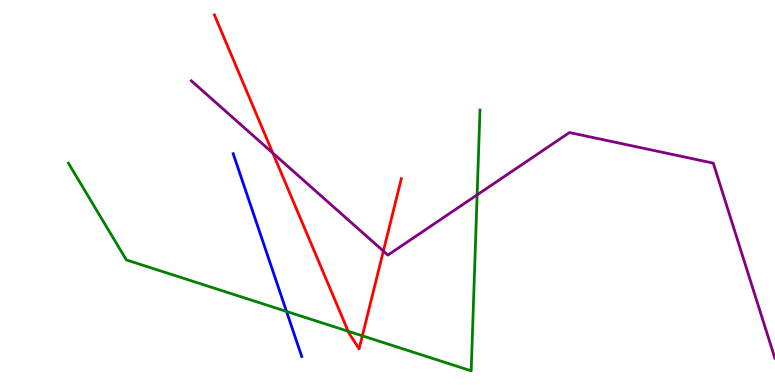[{'lines': ['blue', 'red'], 'intersections': []}, {'lines': ['green', 'red'], 'intersections': [{'x': 4.49, 'y': 1.4}, {'x': 4.68, 'y': 1.28}]}, {'lines': ['purple', 'red'], 'intersections': [{'x': 3.52, 'y': 6.02}, {'x': 4.95, 'y': 3.48}]}, {'lines': ['blue', 'green'], 'intersections': [{'x': 3.7, 'y': 1.91}]}, {'lines': ['blue', 'purple'], 'intersections': []}, {'lines': ['green', 'purple'], 'intersections': [{'x': 6.16, 'y': 4.94}]}]